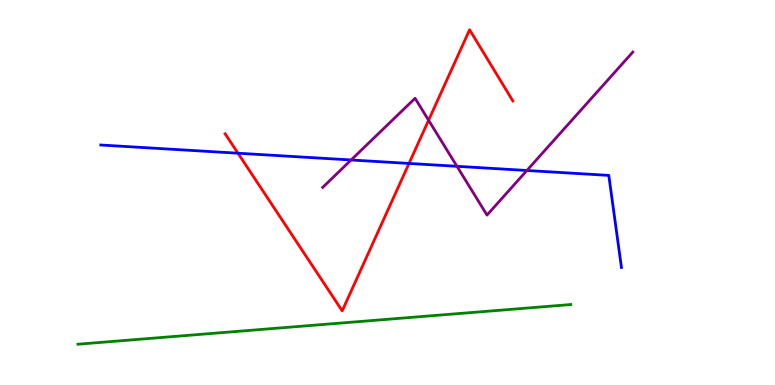[{'lines': ['blue', 'red'], 'intersections': [{'x': 3.07, 'y': 6.02}, {'x': 5.28, 'y': 5.75}]}, {'lines': ['green', 'red'], 'intersections': []}, {'lines': ['purple', 'red'], 'intersections': [{'x': 5.53, 'y': 6.88}]}, {'lines': ['blue', 'green'], 'intersections': []}, {'lines': ['blue', 'purple'], 'intersections': [{'x': 4.53, 'y': 5.84}, {'x': 5.9, 'y': 5.68}, {'x': 6.8, 'y': 5.57}]}, {'lines': ['green', 'purple'], 'intersections': []}]